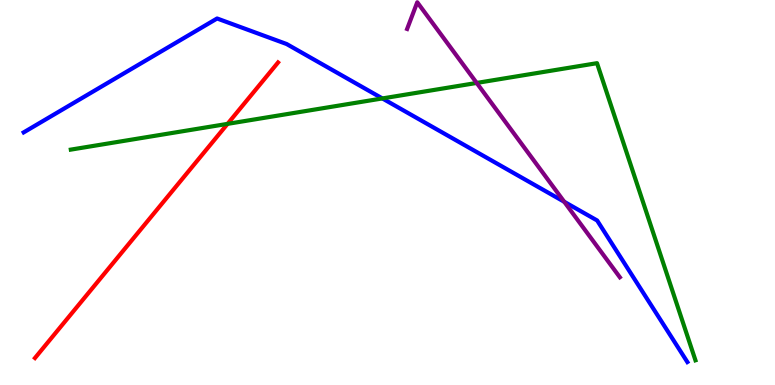[{'lines': ['blue', 'red'], 'intersections': []}, {'lines': ['green', 'red'], 'intersections': [{'x': 2.94, 'y': 6.78}]}, {'lines': ['purple', 'red'], 'intersections': []}, {'lines': ['blue', 'green'], 'intersections': [{'x': 4.93, 'y': 7.44}]}, {'lines': ['blue', 'purple'], 'intersections': [{'x': 7.28, 'y': 4.76}]}, {'lines': ['green', 'purple'], 'intersections': [{'x': 6.15, 'y': 7.85}]}]